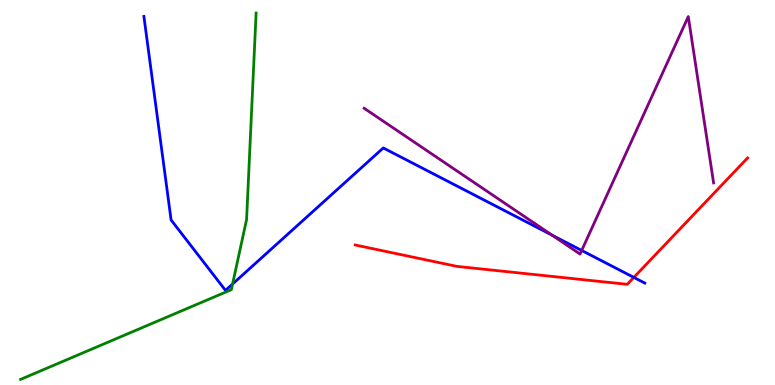[{'lines': ['blue', 'red'], 'intersections': [{'x': 8.18, 'y': 2.79}]}, {'lines': ['green', 'red'], 'intersections': []}, {'lines': ['purple', 'red'], 'intersections': []}, {'lines': ['blue', 'green'], 'intersections': [{'x': 3.0, 'y': 2.62}]}, {'lines': ['blue', 'purple'], 'intersections': [{'x': 7.12, 'y': 3.89}, {'x': 7.51, 'y': 3.49}]}, {'lines': ['green', 'purple'], 'intersections': []}]